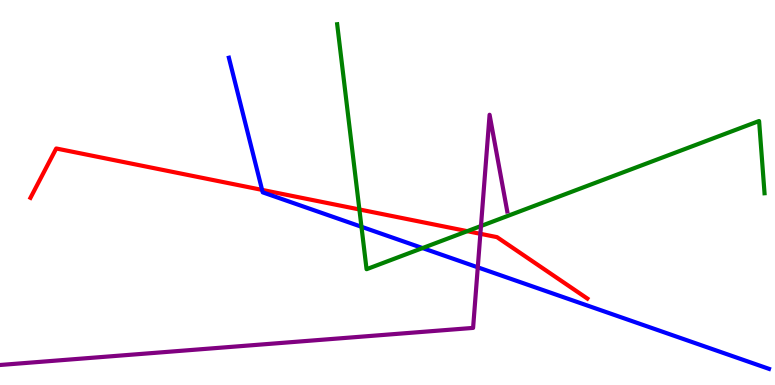[{'lines': ['blue', 'red'], 'intersections': [{'x': 3.38, 'y': 5.07}]}, {'lines': ['green', 'red'], 'intersections': [{'x': 4.64, 'y': 4.56}, {'x': 6.03, 'y': 4.0}]}, {'lines': ['purple', 'red'], 'intersections': [{'x': 6.2, 'y': 3.93}]}, {'lines': ['blue', 'green'], 'intersections': [{'x': 4.66, 'y': 4.11}, {'x': 5.45, 'y': 3.56}]}, {'lines': ['blue', 'purple'], 'intersections': [{'x': 6.16, 'y': 3.06}]}, {'lines': ['green', 'purple'], 'intersections': [{'x': 6.21, 'y': 4.13}]}]